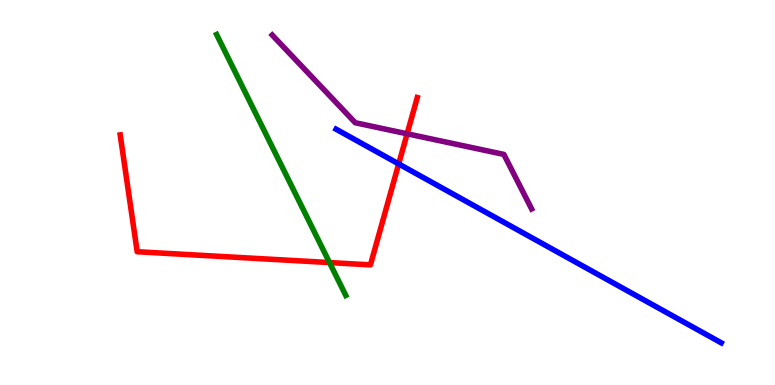[{'lines': ['blue', 'red'], 'intersections': [{'x': 5.14, 'y': 5.74}]}, {'lines': ['green', 'red'], 'intersections': [{'x': 4.25, 'y': 3.18}]}, {'lines': ['purple', 'red'], 'intersections': [{'x': 5.25, 'y': 6.52}]}, {'lines': ['blue', 'green'], 'intersections': []}, {'lines': ['blue', 'purple'], 'intersections': []}, {'lines': ['green', 'purple'], 'intersections': []}]